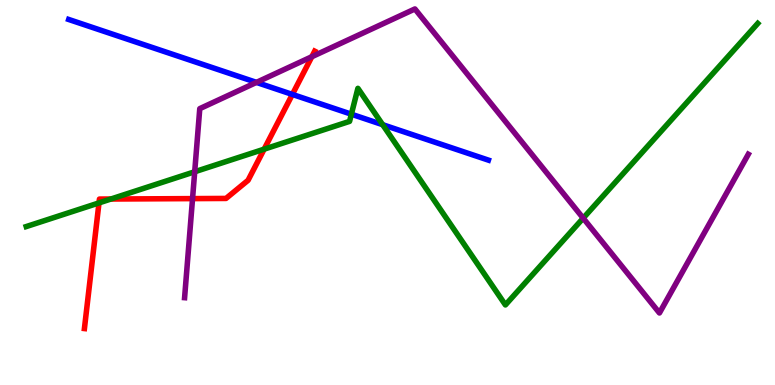[{'lines': ['blue', 'red'], 'intersections': [{'x': 3.77, 'y': 7.55}]}, {'lines': ['green', 'red'], 'intersections': [{'x': 1.28, 'y': 4.73}, {'x': 1.43, 'y': 4.83}, {'x': 3.41, 'y': 6.13}]}, {'lines': ['purple', 'red'], 'intersections': [{'x': 2.48, 'y': 4.84}, {'x': 4.02, 'y': 8.53}]}, {'lines': ['blue', 'green'], 'intersections': [{'x': 4.53, 'y': 7.03}, {'x': 4.94, 'y': 6.76}]}, {'lines': ['blue', 'purple'], 'intersections': [{'x': 3.31, 'y': 7.86}]}, {'lines': ['green', 'purple'], 'intersections': [{'x': 2.51, 'y': 5.54}, {'x': 7.53, 'y': 4.33}]}]